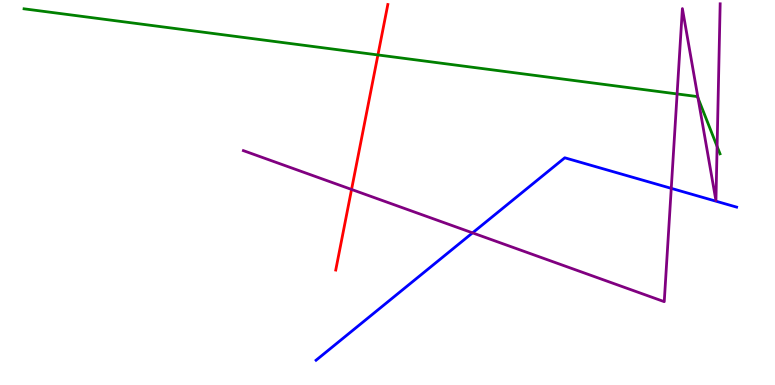[{'lines': ['blue', 'red'], 'intersections': []}, {'lines': ['green', 'red'], 'intersections': [{'x': 4.88, 'y': 8.57}]}, {'lines': ['purple', 'red'], 'intersections': [{'x': 4.54, 'y': 5.08}]}, {'lines': ['blue', 'green'], 'intersections': []}, {'lines': ['blue', 'purple'], 'intersections': [{'x': 6.1, 'y': 3.95}, {'x': 8.66, 'y': 5.11}]}, {'lines': ['green', 'purple'], 'intersections': [{'x': 8.74, 'y': 7.56}, {'x': 9.01, 'y': 7.46}, {'x': 9.25, 'y': 6.2}]}]